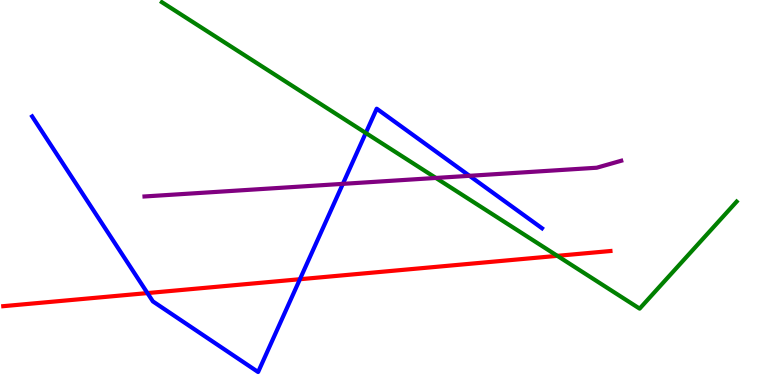[{'lines': ['blue', 'red'], 'intersections': [{'x': 1.9, 'y': 2.39}, {'x': 3.87, 'y': 2.75}]}, {'lines': ['green', 'red'], 'intersections': [{'x': 7.19, 'y': 3.35}]}, {'lines': ['purple', 'red'], 'intersections': []}, {'lines': ['blue', 'green'], 'intersections': [{'x': 4.72, 'y': 6.55}]}, {'lines': ['blue', 'purple'], 'intersections': [{'x': 4.42, 'y': 5.22}, {'x': 6.06, 'y': 5.43}]}, {'lines': ['green', 'purple'], 'intersections': [{'x': 5.62, 'y': 5.38}]}]